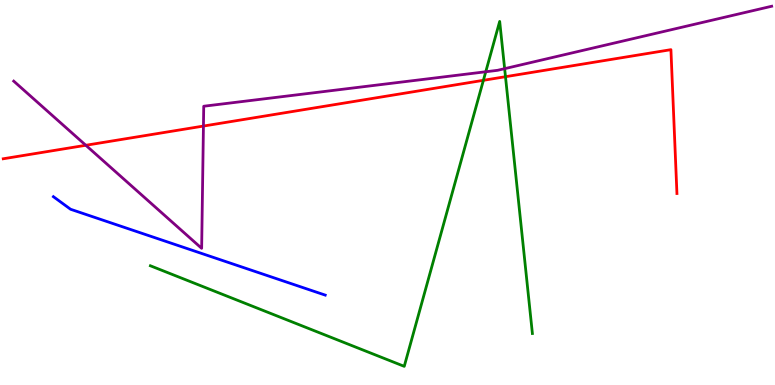[{'lines': ['blue', 'red'], 'intersections': []}, {'lines': ['green', 'red'], 'intersections': [{'x': 6.24, 'y': 7.91}, {'x': 6.52, 'y': 8.01}]}, {'lines': ['purple', 'red'], 'intersections': [{'x': 1.11, 'y': 6.23}, {'x': 2.63, 'y': 6.73}]}, {'lines': ['blue', 'green'], 'intersections': []}, {'lines': ['blue', 'purple'], 'intersections': []}, {'lines': ['green', 'purple'], 'intersections': [{'x': 6.27, 'y': 8.14}, {'x': 6.51, 'y': 8.22}]}]